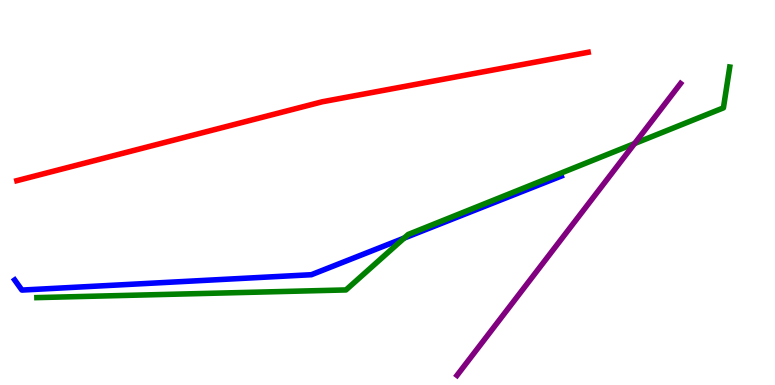[{'lines': ['blue', 'red'], 'intersections': []}, {'lines': ['green', 'red'], 'intersections': []}, {'lines': ['purple', 'red'], 'intersections': []}, {'lines': ['blue', 'green'], 'intersections': [{'x': 5.21, 'y': 3.82}]}, {'lines': ['blue', 'purple'], 'intersections': []}, {'lines': ['green', 'purple'], 'intersections': [{'x': 8.19, 'y': 6.27}]}]